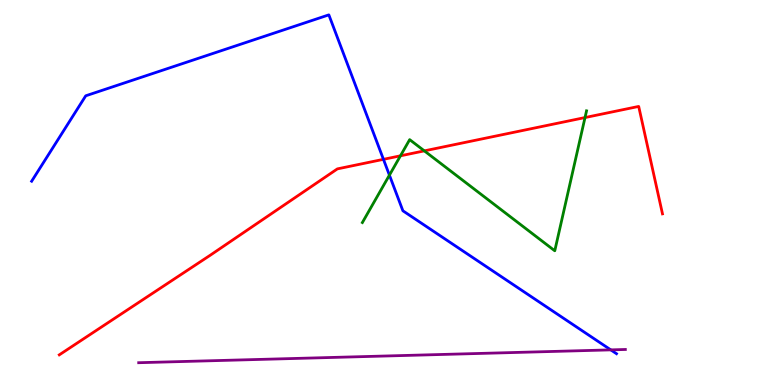[{'lines': ['blue', 'red'], 'intersections': [{'x': 4.95, 'y': 5.86}]}, {'lines': ['green', 'red'], 'intersections': [{'x': 5.17, 'y': 5.95}, {'x': 5.48, 'y': 6.08}, {'x': 7.55, 'y': 6.95}]}, {'lines': ['purple', 'red'], 'intersections': []}, {'lines': ['blue', 'green'], 'intersections': [{'x': 5.02, 'y': 5.45}]}, {'lines': ['blue', 'purple'], 'intersections': [{'x': 7.88, 'y': 0.912}]}, {'lines': ['green', 'purple'], 'intersections': []}]